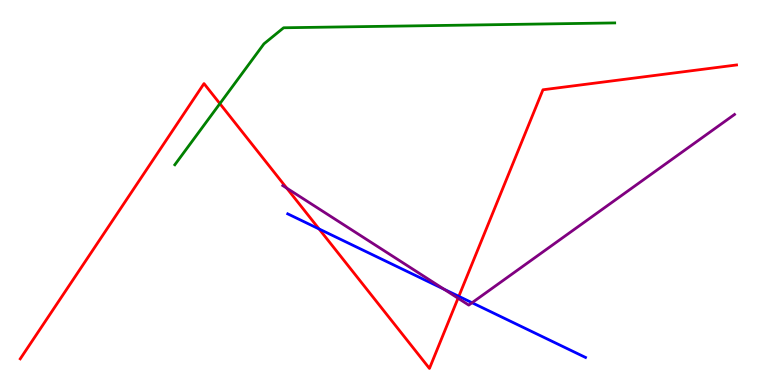[{'lines': ['blue', 'red'], 'intersections': [{'x': 4.12, 'y': 4.05}, {'x': 5.92, 'y': 2.3}]}, {'lines': ['green', 'red'], 'intersections': [{'x': 2.84, 'y': 7.31}]}, {'lines': ['purple', 'red'], 'intersections': [{'x': 3.7, 'y': 5.11}, {'x': 5.91, 'y': 2.25}]}, {'lines': ['blue', 'green'], 'intersections': []}, {'lines': ['blue', 'purple'], 'intersections': [{'x': 5.73, 'y': 2.49}, {'x': 6.09, 'y': 2.14}]}, {'lines': ['green', 'purple'], 'intersections': []}]